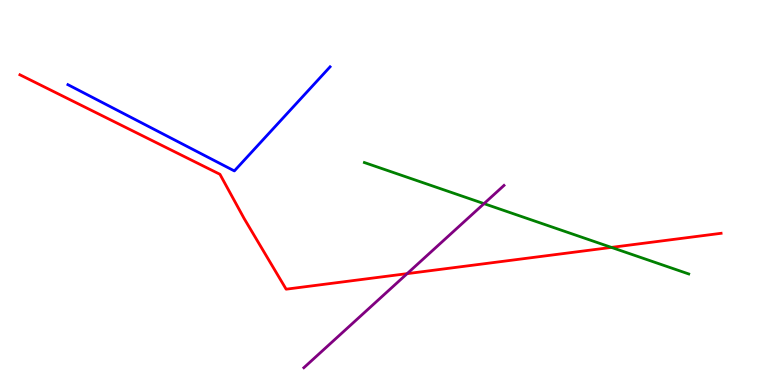[{'lines': ['blue', 'red'], 'intersections': []}, {'lines': ['green', 'red'], 'intersections': [{'x': 7.89, 'y': 3.57}]}, {'lines': ['purple', 'red'], 'intersections': [{'x': 5.25, 'y': 2.89}]}, {'lines': ['blue', 'green'], 'intersections': []}, {'lines': ['blue', 'purple'], 'intersections': []}, {'lines': ['green', 'purple'], 'intersections': [{'x': 6.25, 'y': 4.71}]}]